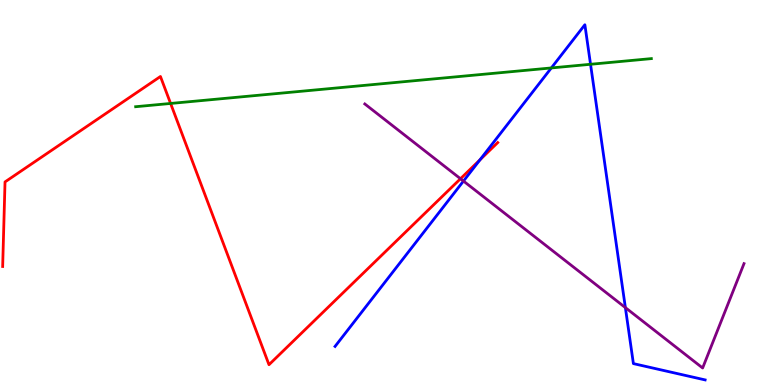[{'lines': ['blue', 'red'], 'intersections': [{'x': 6.19, 'y': 5.85}]}, {'lines': ['green', 'red'], 'intersections': [{'x': 2.2, 'y': 7.31}]}, {'lines': ['purple', 'red'], 'intersections': [{'x': 5.94, 'y': 5.36}]}, {'lines': ['blue', 'green'], 'intersections': [{'x': 7.11, 'y': 8.24}, {'x': 7.62, 'y': 8.33}]}, {'lines': ['blue', 'purple'], 'intersections': [{'x': 5.98, 'y': 5.3}, {'x': 8.07, 'y': 2.01}]}, {'lines': ['green', 'purple'], 'intersections': []}]